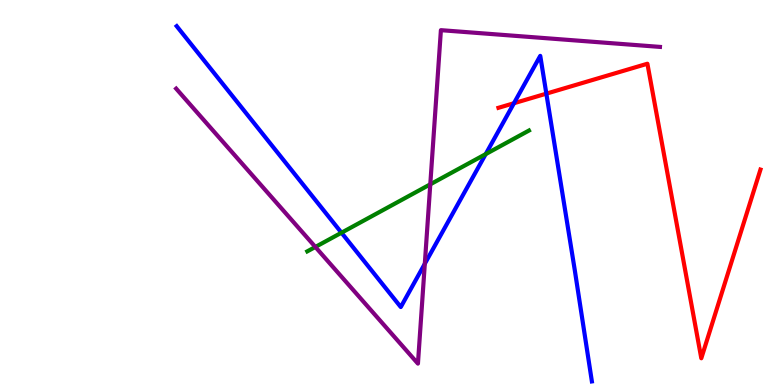[{'lines': ['blue', 'red'], 'intersections': [{'x': 6.63, 'y': 7.32}, {'x': 7.05, 'y': 7.57}]}, {'lines': ['green', 'red'], 'intersections': []}, {'lines': ['purple', 'red'], 'intersections': []}, {'lines': ['blue', 'green'], 'intersections': [{'x': 4.41, 'y': 3.96}, {'x': 6.27, 'y': 6.0}]}, {'lines': ['blue', 'purple'], 'intersections': [{'x': 5.48, 'y': 3.15}]}, {'lines': ['green', 'purple'], 'intersections': [{'x': 4.07, 'y': 3.59}, {'x': 5.55, 'y': 5.21}]}]